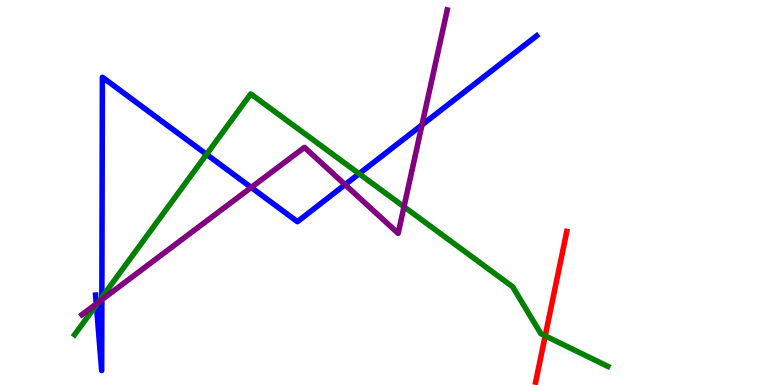[{'lines': ['blue', 'red'], 'intersections': []}, {'lines': ['green', 'red'], 'intersections': [{'x': 7.03, 'y': 1.28}]}, {'lines': ['purple', 'red'], 'intersections': []}, {'lines': ['blue', 'green'], 'intersections': [{'x': 1.24, 'y': 2.08}, {'x': 1.31, 'y': 2.27}, {'x': 2.67, 'y': 5.99}, {'x': 4.63, 'y': 5.49}]}, {'lines': ['blue', 'purple'], 'intersections': [{'x': 1.24, 'y': 2.11}, {'x': 1.31, 'y': 2.22}, {'x': 3.24, 'y': 5.13}, {'x': 4.45, 'y': 5.2}, {'x': 5.44, 'y': 6.76}]}, {'lines': ['green', 'purple'], 'intersections': [{'x': 1.27, 'y': 2.14}, {'x': 5.21, 'y': 4.63}]}]